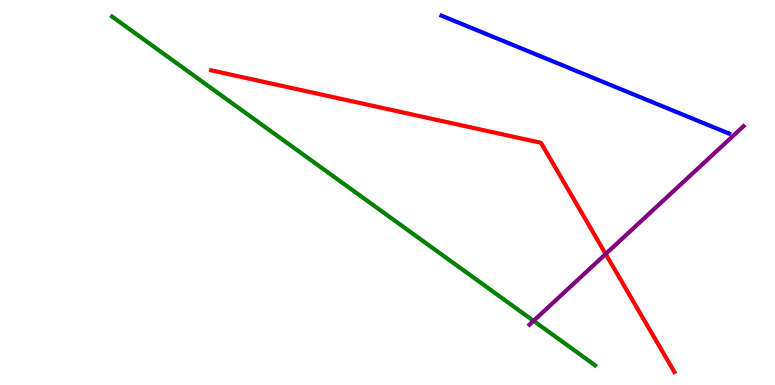[{'lines': ['blue', 'red'], 'intersections': []}, {'lines': ['green', 'red'], 'intersections': []}, {'lines': ['purple', 'red'], 'intersections': [{'x': 7.82, 'y': 3.4}]}, {'lines': ['blue', 'green'], 'intersections': []}, {'lines': ['blue', 'purple'], 'intersections': []}, {'lines': ['green', 'purple'], 'intersections': [{'x': 6.88, 'y': 1.67}]}]